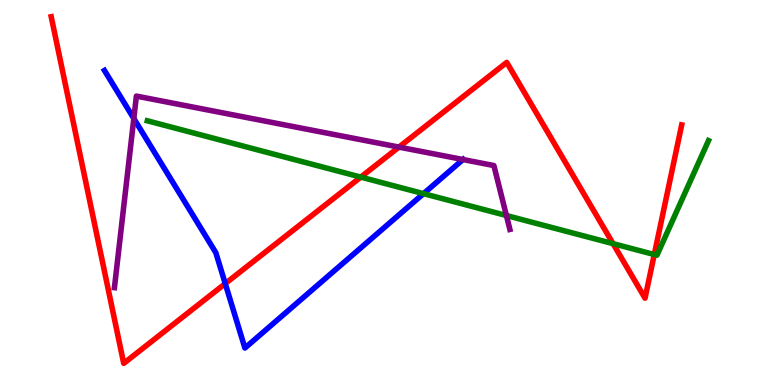[{'lines': ['blue', 'red'], 'intersections': [{'x': 2.91, 'y': 2.63}]}, {'lines': ['green', 'red'], 'intersections': [{'x': 4.66, 'y': 5.4}, {'x': 7.91, 'y': 3.67}, {'x': 8.44, 'y': 3.39}]}, {'lines': ['purple', 'red'], 'intersections': [{'x': 5.15, 'y': 6.18}]}, {'lines': ['blue', 'green'], 'intersections': [{'x': 5.46, 'y': 4.97}]}, {'lines': ['blue', 'purple'], 'intersections': [{'x': 1.73, 'y': 6.92}, {'x': 5.97, 'y': 5.86}]}, {'lines': ['green', 'purple'], 'intersections': [{'x': 6.53, 'y': 4.4}]}]